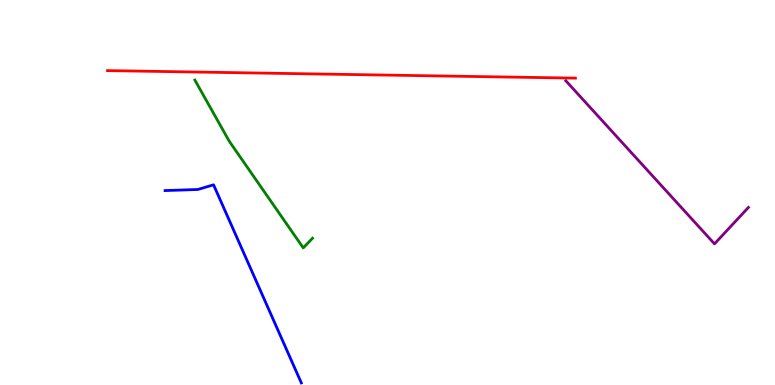[{'lines': ['blue', 'red'], 'intersections': []}, {'lines': ['green', 'red'], 'intersections': []}, {'lines': ['purple', 'red'], 'intersections': []}, {'lines': ['blue', 'green'], 'intersections': []}, {'lines': ['blue', 'purple'], 'intersections': []}, {'lines': ['green', 'purple'], 'intersections': []}]